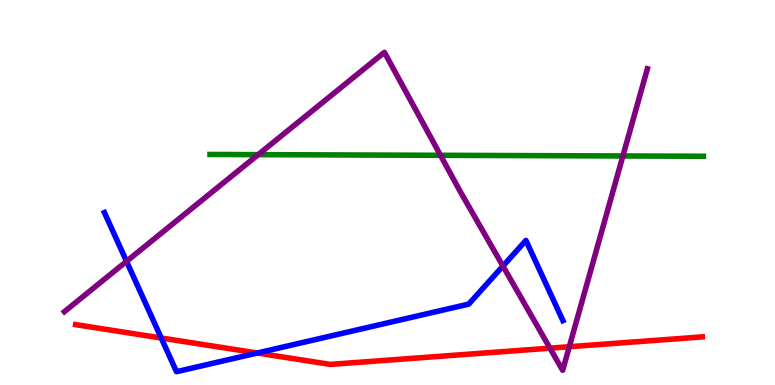[{'lines': ['blue', 'red'], 'intersections': [{'x': 2.08, 'y': 1.22}, {'x': 3.32, 'y': 0.831}]}, {'lines': ['green', 'red'], 'intersections': []}, {'lines': ['purple', 'red'], 'intersections': [{'x': 7.1, 'y': 0.957}, {'x': 7.35, 'y': 0.994}]}, {'lines': ['blue', 'green'], 'intersections': []}, {'lines': ['blue', 'purple'], 'intersections': [{'x': 1.63, 'y': 3.21}, {'x': 6.49, 'y': 3.09}]}, {'lines': ['green', 'purple'], 'intersections': [{'x': 3.33, 'y': 5.98}, {'x': 5.68, 'y': 5.97}, {'x': 8.04, 'y': 5.95}]}]